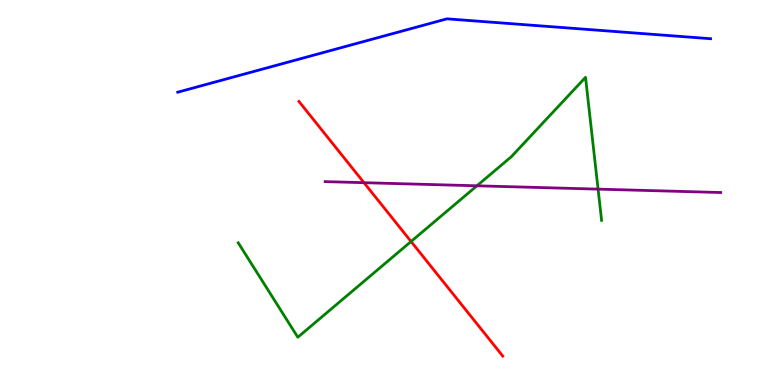[{'lines': ['blue', 'red'], 'intersections': []}, {'lines': ['green', 'red'], 'intersections': [{'x': 5.3, 'y': 3.73}]}, {'lines': ['purple', 'red'], 'intersections': [{'x': 4.7, 'y': 5.25}]}, {'lines': ['blue', 'green'], 'intersections': []}, {'lines': ['blue', 'purple'], 'intersections': []}, {'lines': ['green', 'purple'], 'intersections': [{'x': 6.15, 'y': 5.17}, {'x': 7.72, 'y': 5.09}]}]